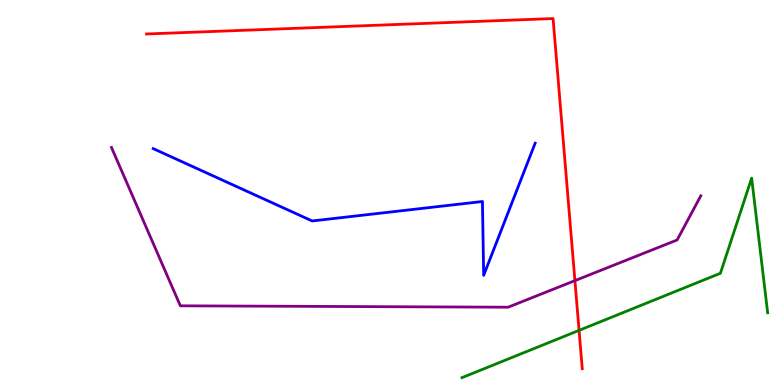[{'lines': ['blue', 'red'], 'intersections': []}, {'lines': ['green', 'red'], 'intersections': [{'x': 7.47, 'y': 1.42}]}, {'lines': ['purple', 'red'], 'intersections': [{'x': 7.42, 'y': 2.71}]}, {'lines': ['blue', 'green'], 'intersections': []}, {'lines': ['blue', 'purple'], 'intersections': []}, {'lines': ['green', 'purple'], 'intersections': []}]